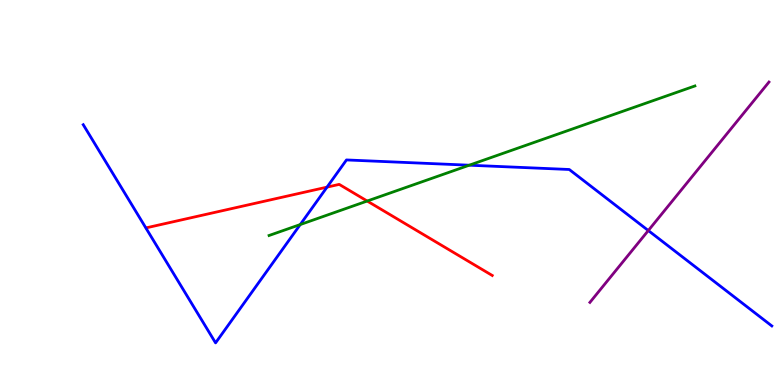[{'lines': ['blue', 'red'], 'intersections': [{'x': 4.22, 'y': 5.14}]}, {'lines': ['green', 'red'], 'intersections': [{'x': 4.74, 'y': 4.78}]}, {'lines': ['purple', 'red'], 'intersections': []}, {'lines': ['blue', 'green'], 'intersections': [{'x': 3.87, 'y': 4.17}, {'x': 6.05, 'y': 5.71}]}, {'lines': ['blue', 'purple'], 'intersections': [{'x': 8.37, 'y': 4.01}]}, {'lines': ['green', 'purple'], 'intersections': []}]